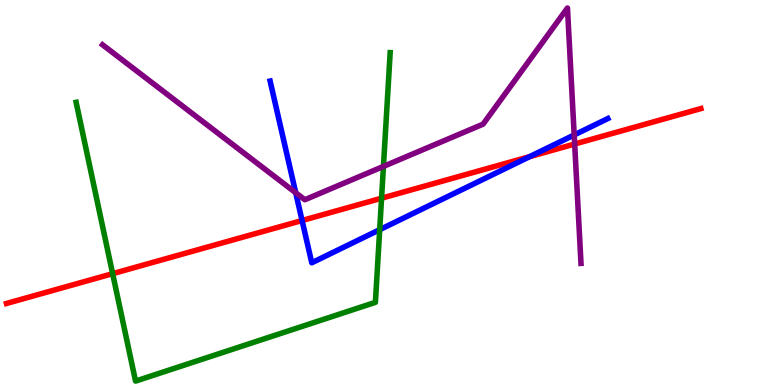[{'lines': ['blue', 'red'], 'intersections': [{'x': 3.9, 'y': 4.27}, {'x': 6.83, 'y': 5.93}]}, {'lines': ['green', 'red'], 'intersections': [{'x': 1.45, 'y': 2.89}, {'x': 4.92, 'y': 4.85}]}, {'lines': ['purple', 'red'], 'intersections': [{'x': 7.42, 'y': 6.26}]}, {'lines': ['blue', 'green'], 'intersections': [{'x': 4.9, 'y': 4.03}]}, {'lines': ['blue', 'purple'], 'intersections': [{'x': 3.82, 'y': 4.99}, {'x': 7.41, 'y': 6.49}]}, {'lines': ['green', 'purple'], 'intersections': [{'x': 4.95, 'y': 5.68}]}]